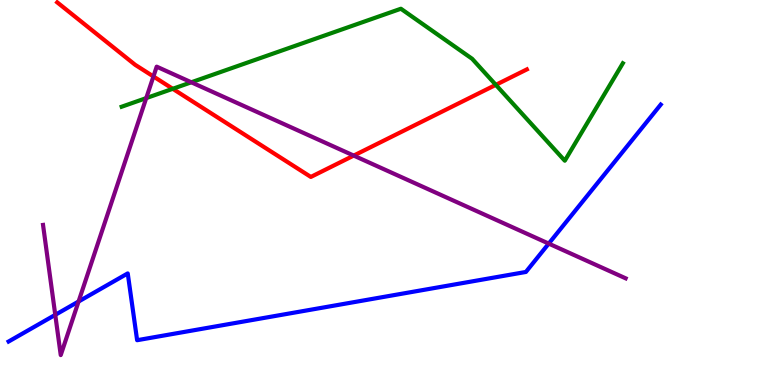[{'lines': ['blue', 'red'], 'intersections': []}, {'lines': ['green', 'red'], 'intersections': [{'x': 2.23, 'y': 7.69}, {'x': 6.4, 'y': 7.8}]}, {'lines': ['purple', 'red'], 'intersections': [{'x': 1.98, 'y': 8.01}, {'x': 4.56, 'y': 5.96}]}, {'lines': ['blue', 'green'], 'intersections': []}, {'lines': ['blue', 'purple'], 'intersections': [{'x': 0.713, 'y': 1.82}, {'x': 1.01, 'y': 2.17}, {'x': 7.08, 'y': 3.67}]}, {'lines': ['green', 'purple'], 'intersections': [{'x': 1.89, 'y': 7.45}, {'x': 2.47, 'y': 7.86}]}]